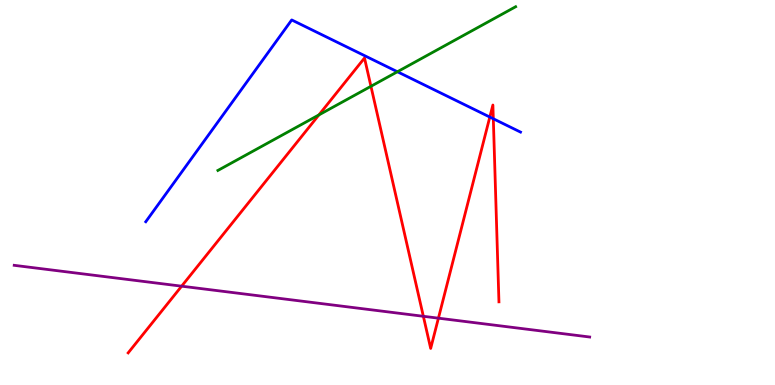[{'lines': ['blue', 'red'], 'intersections': [{'x': 6.32, 'y': 6.96}, {'x': 6.37, 'y': 6.92}]}, {'lines': ['green', 'red'], 'intersections': [{'x': 4.11, 'y': 7.02}, {'x': 4.79, 'y': 7.76}]}, {'lines': ['purple', 'red'], 'intersections': [{'x': 2.34, 'y': 2.57}, {'x': 5.46, 'y': 1.78}, {'x': 5.66, 'y': 1.74}]}, {'lines': ['blue', 'green'], 'intersections': [{'x': 5.13, 'y': 8.14}]}, {'lines': ['blue', 'purple'], 'intersections': []}, {'lines': ['green', 'purple'], 'intersections': []}]